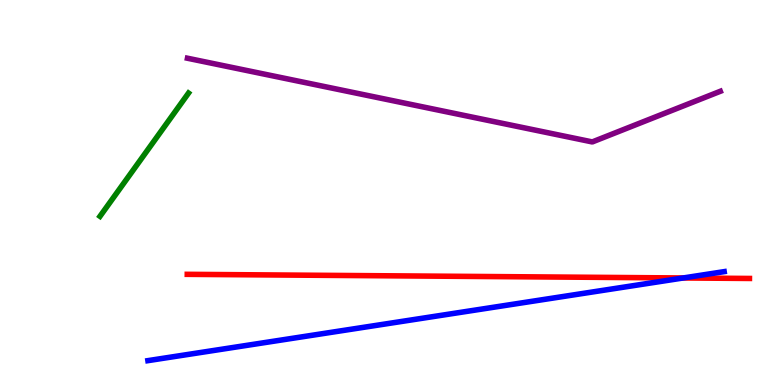[{'lines': ['blue', 'red'], 'intersections': [{'x': 8.82, 'y': 2.78}]}, {'lines': ['green', 'red'], 'intersections': []}, {'lines': ['purple', 'red'], 'intersections': []}, {'lines': ['blue', 'green'], 'intersections': []}, {'lines': ['blue', 'purple'], 'intersections': []}, {'lines': ['green', 'purple'], 'intersections': []}]